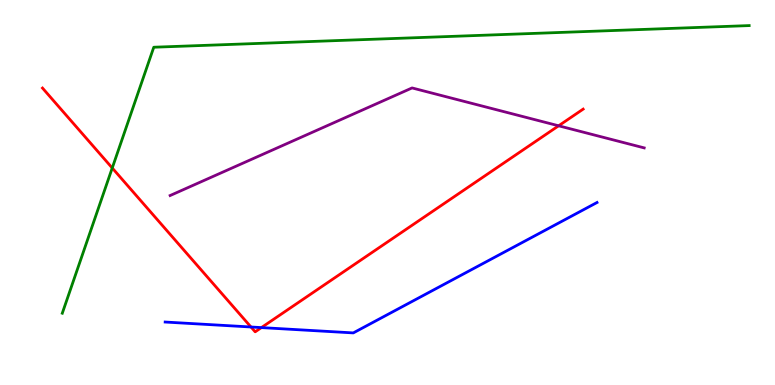[{'lines': ['blue', 'red'], 'intersections': [{'x': 3.24, 'y': 1.51}, {'x': 3.37, 'y': 1.49}]}, {'lines': ['green', 'red'], 'intersections': [{'x': 1.45, 'y': 5.64}]}, {'lines': ['purple', 'red'], 'intersections': [{'x': 7.21, 'y': 6.73}]}, {'lines': ['blue', 'green'], 'intersections': []}, {'lines': ['blue', 'purple'], 'intersections': []}, {'lines': ['green', 'purple'], 'intersections': []}]